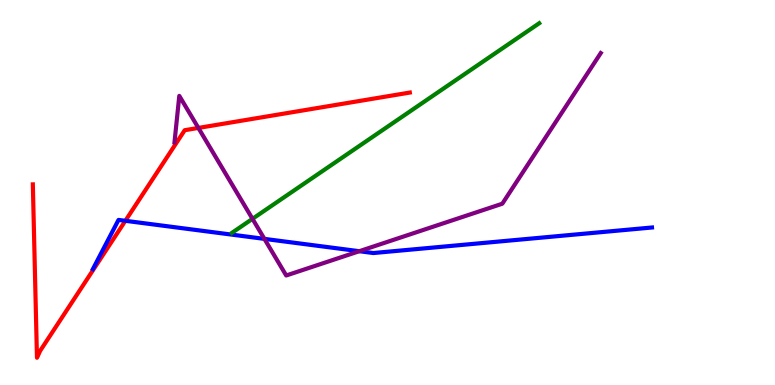[{'lines': ['blue', 'red'], 'intersections': [{'x': 1.62, 'y': 4.27}]}, {'lines': ['green', 'red'], 'intersections': []}, {'lines': ['purple', 'red'], 'intersections': [{'x': 2.56, 'y': 6.68}]}, {'lines': ['blue', 'green'], 'intersections': []}, {'lines': ['blue', 'purple'], 'intersections': [{'x': 3.41, 'y': 3.8}, {'x': 4.64, 'y': 3.48}]}, {'lines': ['green', 'purple'], 'intersections': [{'x': 3.26, 'y': 4.32}]}]